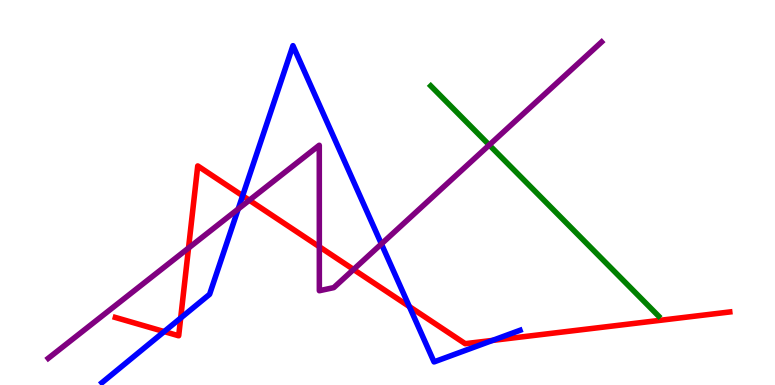[{'lines': ['blue', 'red'], 'intersections': [{'x': 2.12, 'y': 1.39}, {'x': 2.33, 'y': 1.74}, {'x': 3.13, 'y': 4.92}, {'x': 5.28, 'y': 2.04}, {'x': 6.36, 'y': 1.16}]}, {'lines': ['green', 'red'], 'intersections': []}, {'lines': ['purple', 'red'], 'intersections': [{'x': 2.43, 'y': 3.56}, {'x': 3.22, 'y': 4.8}, {'x': 4.12, 'y': 3.59}, {'x': 4.56, 'y': 3.0}]}, {'lines': ['blue', 'green'], 'intersections': []}, {'lines': ['blue', 'purple'], 'intersections': [{'x': 3.07, 'y': 4.57}, {'x': 4.92, 'y': 3.66}]}, {'lines': ['green', 'purple'], 'intersections': [{'x': 6.31, 'y': 6.23}]}]